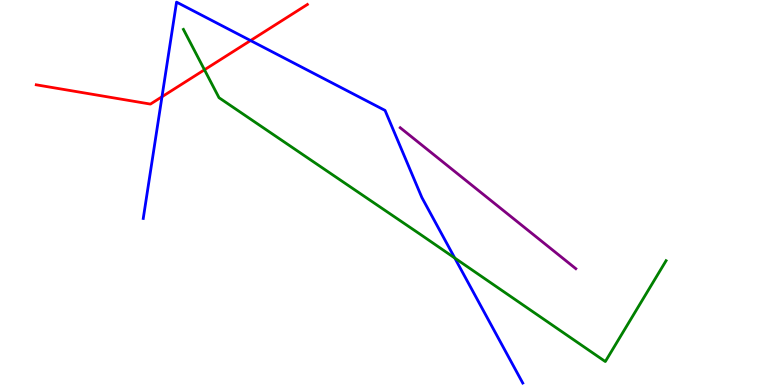[{'lines': ['blue', 'red'], 'intersections': [{'x': 2.09, 'y': 7.49}, {'x': 3.23, 'y': 8.95}]}, {'lines': ['green', 'red'], 'intersections': [{'x': 2.64, 'y': 8.19}]}, {'lines': ['purple', 'red'], 'intersections': []}, {'lines': ['blue', 'green'], 'intersections': [{'x': 5.87, 'y': 3.3}]}, {'lines': ['blue', 'purple'], 'intersections': []}, {'lines': ['green', 'purple'], 'intersections': []}]